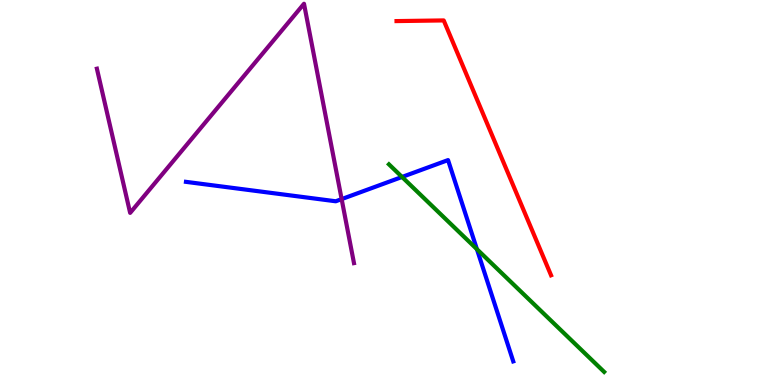[{'lines': ['blue', 'red'], 'intersections': []}, {'lines': ['green', 'red'], 'intersections': []}, {'lines': ['purple', 'red'], 'intersections': []}, {'lines': ['blue', 'green'], 'intersections': [{'x': 5.19, 'y': 5.4}, {'x': 6.15, 'y': 3.53}]}, {'lines': ['blue', 'purple'], 'intersections': [{'x': 4.41, 'y': 4.83}]}, {'lines': ['green', 'purple'], 'intersections': []}]